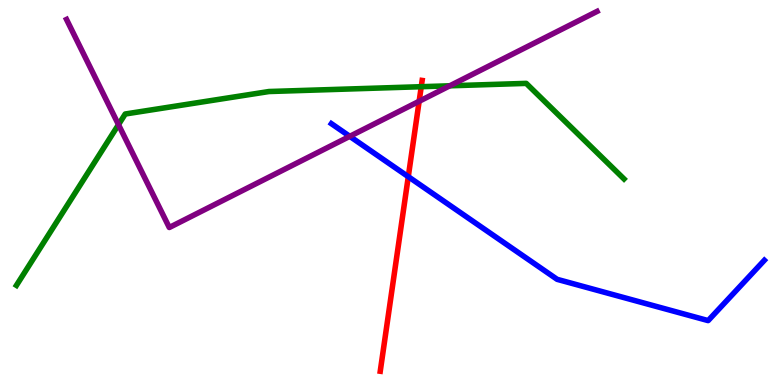[{'lines': ['blue', 'red'], 'intersections': [{'x': 5.27, 'y': 5.41}]}, {'lines': ['green', 'red'], 'intersections': [{'x': 5.44, 'y': 7.75}]}, {'lines': ['purple', 'red'], 'intersections': [{'x': 5.41, 'y': 7.37}]}, {'lines': ['blue', 'green'], 'intersections': []}, {'lines': ['blue', 'purple'], 'intersections': [{'x': 4.51, 'y': 6.46}]}, {'lines': ['green', 'purple'], 'intersections': [{'x': 1.53, 'y': 6.76}, {'x': 5.8, 'y': 7.77}]}]